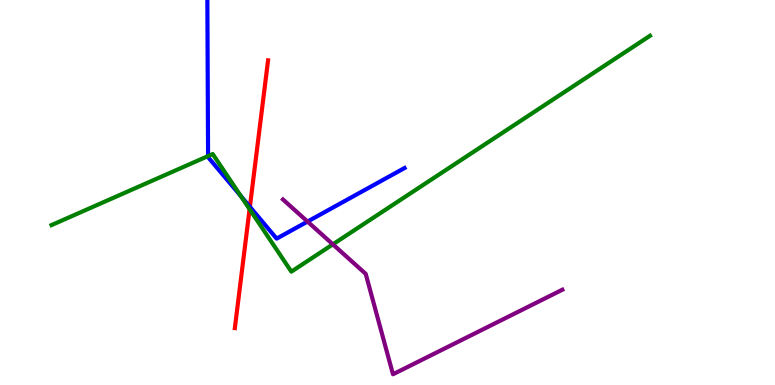[{'lines': ['blue', 'red'], 'intersections': [{'x': 3.22, 'y': 4.63}]}, {'lines': ['green', 'red'], 'intersections': [{'x': 3.22, 'y': 4.57}]}, {'lines': ['purple', 'red'], 'intersections': []}, {'lines': ['blue', 'green'], 'intersections': [{'x': 2.68, 'y': 5.95}, {'x': 3.11, 'y': 4.91}]}, {'lines': ['blue', 'purple'], 'intersections': [{'x': 3.97, 'y': 4.24}]}, {'lines': ['green', 'purple'], 'intersections': [{'x': 4.29, 'y': 3.65}]}]